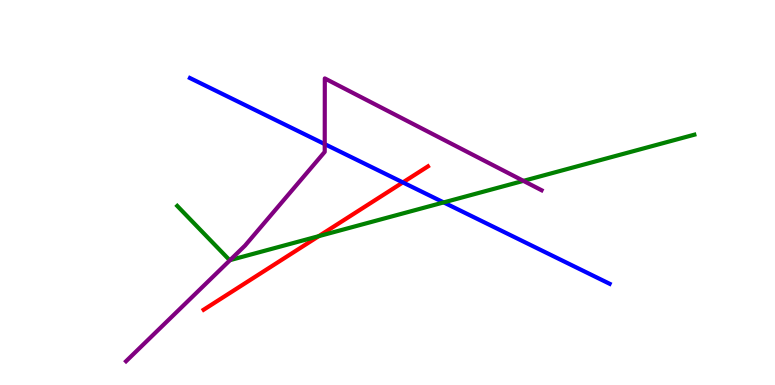[{'lines': ['blue', 'red'], 'intersections': [{'x': 5.2, 'y': 5.26}]}, {'lines': ['green', 'red'], 'intersections': [{'x': 4.11, 'y': 3.87}]}, {'lines': ['purple', 'red'], 'intersections': []}, {'lines': ['blue', 'green'], 'intersections': [{'x': 5.72, 'y': 4.74}]}, {'lines': ['blue', 'purple'], 'intersections': [{'x': 4.19, 'y': 6.26}]}, {'lines': ['green', 'purple'], 'intersections': [{'x': 2.97, 'y': 3.24}, {'x': 6.75, 'y': 5.3}]}]